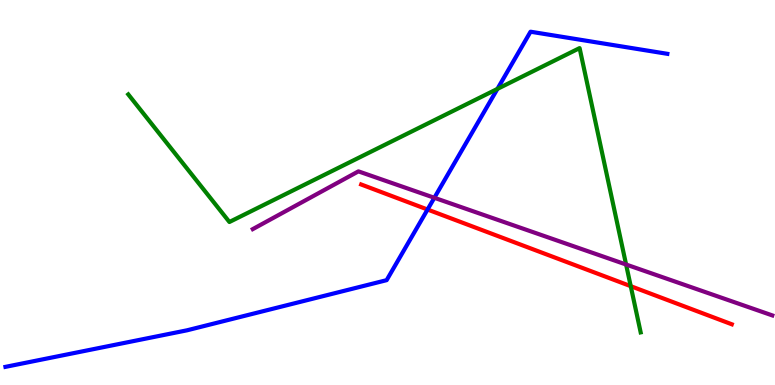[{'lines': ['blue', 'red'], 'intersections': [{'x': 5.52, 'y': 4.56}]}, {'lines': ['green', 'red'], 'intersections': [{'x': 8.14, 'y': 2.57}]}, {'lines': ['purple', 'red'], 'intersections': []}, {'lines': ['blue', 'green'], 'intersections': [{'x': 6.42, 'y': 7.69}]}, {'lines': ['blue', 'purple'], 'intersections': [{'x': 5.6, 'y': 4.86}]}, {'lines': ['green', 'purple'], 'intersections': [{'x': 8.08, 'y': 3.13}]}]